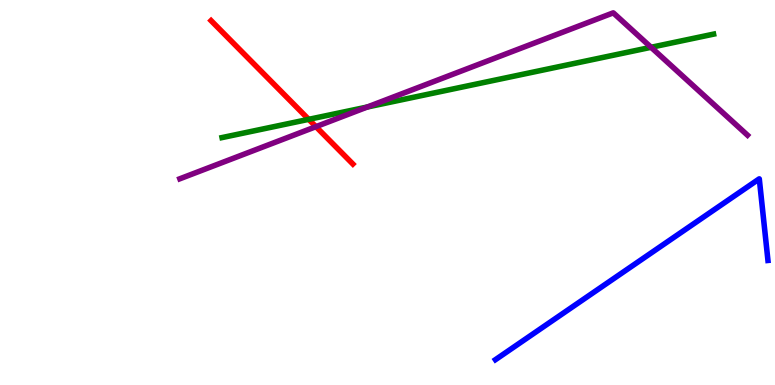[{'lines': ['blue', 'red'], 'intersections': []}, {'lines': ['green', 'red'], 'intersections': [{'x': 3.98, 'y': 6.9}]}, {'lines': ['purple', 'red'], 'intersections': [{'x': 4.08, 'y': 6.71}]}, {'lines': ['blue', 'green'], 'intersections': []}, {'lines': ['blue', 'purple'], 'intersections': []}, {'lines': ['green', 'purple'], 'intersections': [{'x': 4.74, 'y': 7.22}, {'x': 8.4, 'y': 8.77}]}]